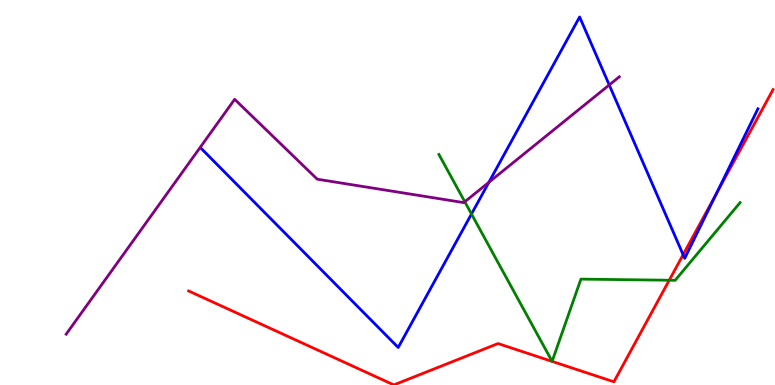[{'lines': ['blue', 'red'], 'intersections': [{'x': 8.81, 'y': 3.38}, {'x': 9.24, 'y': 4.97}]}, {'lines': ['green', 'red'], 'intersections': [{'x': 8.64, 'y': 2.72}]}, {'lines': ['purple', 'red'], 'intersections': []}, {'lines': ['blue', 'green'], 'intersections': [{'x': 6.08, 'y': 4.44}]}, {'lines': ['blue', 'purple'], 'intersections': [{'x': 6.31, 'y': 5.27}, {'x': 7.86, 'y': 7.79}]}, {'lines': ['green', 'purple'], 'intersections': [{'x': 6.0, 'y': 4.76}]}]